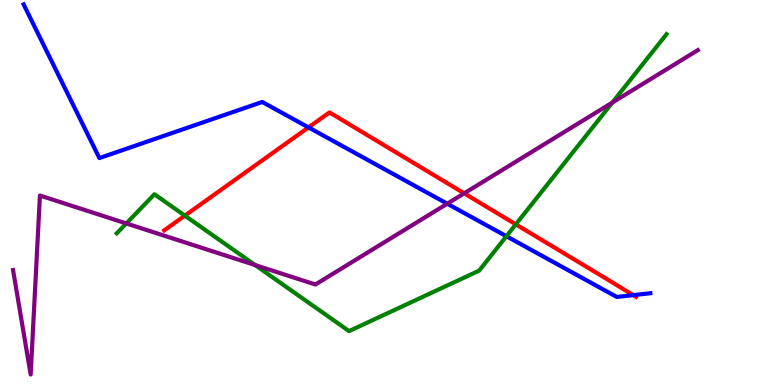[{'lines': ['blue', 'red'], 'intersections': [{'x': 3.98, 'y': 6.69}, {'x': 8.17, 'y': 2.33}]}, {'lines': ['green', 'red'], 'intersections': [{'x': 2.39, 'y': 4.4}, {'x': 6.66, 'y': 4.17}]}, {'lines': ['purple', 'red'], 'intersections': [{'x': 5.99, 'y': 4.98}]}, {'lines': ['blue', 'green'], 'intersections': [{'x': 6.53, 'y': 3.86}]}, {'lines': ['blue', 'purple'], 'intersections': [{'x': 5.77, 'y': 4.71}]}, {'lines': ['green', 'purple'], 'intersections': [{'x': 1.63, 'y': 4.2}, {'x': 3.29, 'y': 3.12}, {'x': 7.9, 'y': 7.34}]}]